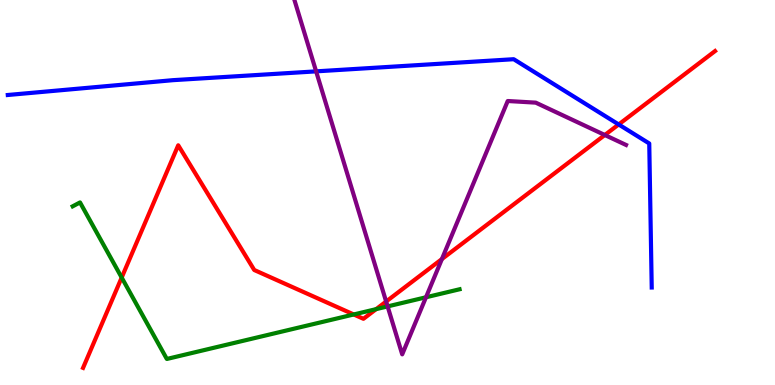[{'lines': ['blue', 'red'], 'intersections': [{'x': 7.98, 'y': 6.77}]}, {'lines': ['green', 'red'], 'intersections': [{'x': 1.57, 'y': 2.79}, {'x': 4.56, 'y': 1.83}, {'x': 4.85, 'y': 1.97}]}, {'lines': ['purple', 'red'], 'intersections': [{'x': 4.98, 'y': 2.17}, {'x': 5.7, 'y': 3.27}, {'x': 7.8, 'y': 6.49}]}, {'lines': ['blue', 'green'], 'intersections': []}, {'lines': ['blue', 'purple'], 'intersections': [{'x': 4.08, 'y': 8.15}]}, {'lines': ['green', 'purple'], 'intersections': [{'x': 5.0, 'y': 2.04}, {'x': 5.5, 'y': 2.28}]}]